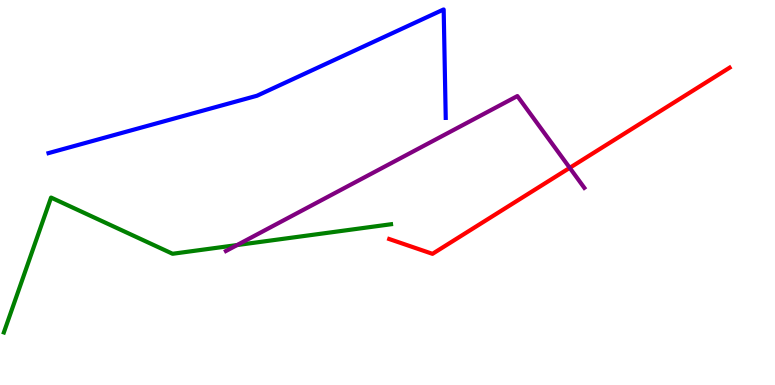[{'lines': ['blue', 'red'], 'intersections': []}, {'lines': ['green', 'red'], 'intersections': []}, {'lines': ['purple', 'red'], 'intersections': [{'x': 7.35, 'y': 5.64}]}, {'lines': ['blue', 'green'], 'intersections': []}, {'lines': ['blue', 'purple'], 'intersections': []}, {'lines': ['green', 'purple'], 'intersections': [{'x': 3.06, 'y': 3.63}]}]